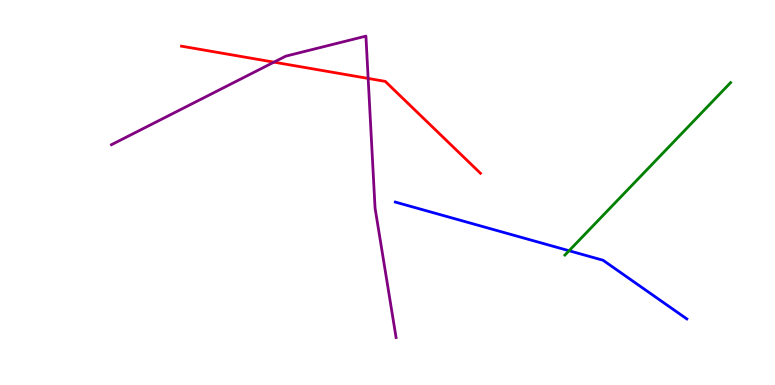[{'lines': ['blue', 'red'], 'intersections': []}, {'lines': ['green', 'red'], 'intersections': []}, {'lines': ['purple', 'red'], 'intersections': [{'x': 3.53, 'y': 8.39}, {'x': 4.75, 'y': 7.96}]}, {'lines': ['blue', 'green'], 'intersections': [{'x': 7.34, 'y': 3.49}]}, {'lines': ['blue', 'purple'], 'intersections': []}, {'lines': ['green', 'purple'], 'intersections': []}]